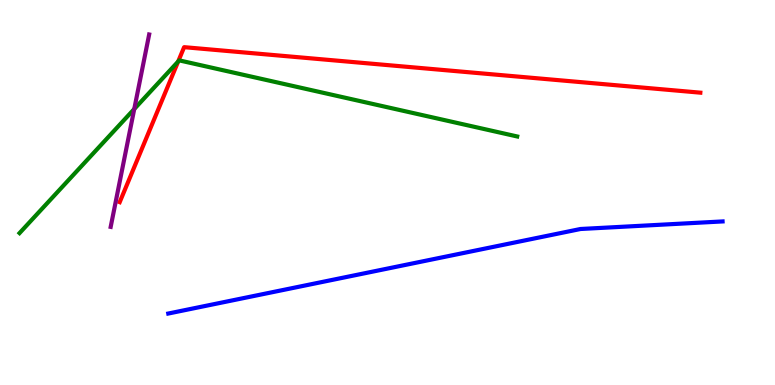[{'lines': ['blue', 'red'], 'intersections': []}, {'lines': ['green', 'red'], 'intersections': [{'x': 2.3, 'y': 8.4}]}, {'lines': ['purple', 'red'], 'intersections': []}, {'lines': ['blue', 'green'], 'intersections': []}, {'lines': ['blue', 'purple'], 'intersections': []}, {'lines': ['green', 'purple'], 'intersections': [{'x': 1.73, 'y': 7.17}]}]